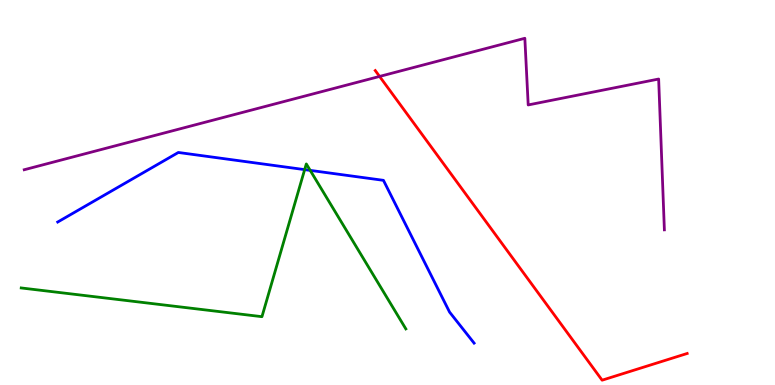[{'lines': ['blue', 'red'], 'intersections': []}, {'lines': ['green', 'red'], 'intersections': []}, {'lines': ['purple', 'red'], 'intersections': [{'x': 4.9, 'y': 8.01}]}, {'lines': ['blue', 'green'], 'intersections': [{'x': 3.93, 'y': 5.59}, {'x': 4.0, 'y': 5.57}]}, {'lines': ['blue', 'purple'], 'intersections': []}, {'lines': ['green', 'purple'], 'intersections': []}]